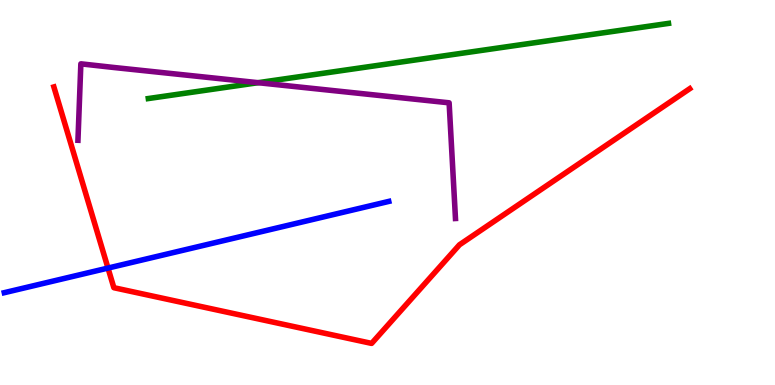[{'lines': ['blue', 'red'], 'intersections': [{'x': 1.39, 'y': 3.04}]}, {'lines': ['green', 'red'], 'intersections': []}, {'lines': ['purple', 'red'], 'intersections': []}, {'lines': ['blue', 'green'], 'intersections': []}, {'lines': ['blue', 'purple'], 'intersections': []}, {'lines': ['green', 'purple'], 'intersections': [{'x': 3.33, 'y': 7.85}]}]